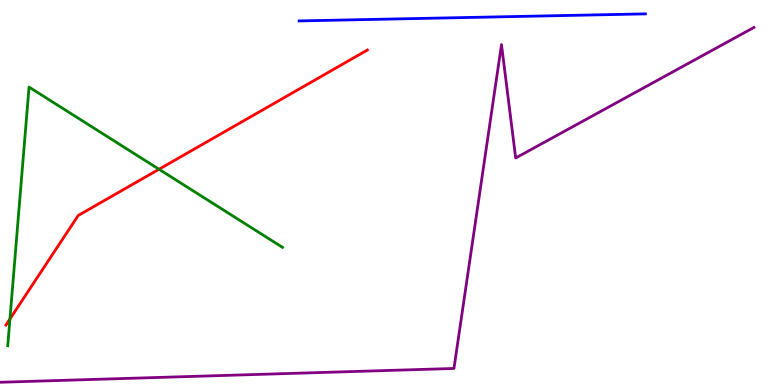[{'lines': ['blue', 'red'], 'intersections': []}, {'lines': ['green', 'red'], 'intersections': [{'x': 0.128, 'y': 1.71}, {'x': 2.05, 'y': 5.6}]}, {'lines': ['purple', 'red'], 'intersections': []}, {'lines': ['blue', 'green'], 'intersections': []}, {'lines': ['blue', 'purple'], 'intersections': []}, {'lines': ['green', 'purple'], 'intersections': []}]